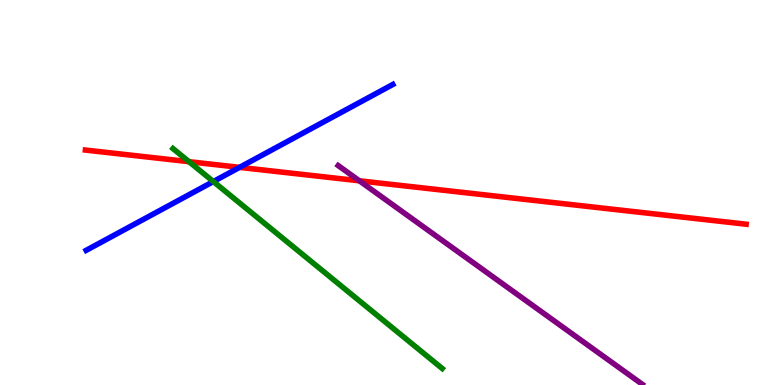[{'lines': ['blue', 'red'], 'intersections': [{'x': 3.09, 'y': 5.65}]}, {'lines': ['green', 'red'], 'intersections': [{'x': 2.44, 'y': 5.8}]}, {'lines': ['purple', 'red'], 'intersections': [{'x': 4.64, 'y': 5.3}]}, {'lines': ['blue', 'green'], 'intersections': [{'x': 2.75, 'y': 5.28}]}, {'lines': ['blue', 'purple'], 'intersections': []}, {'lines': ['green', 'purple'], 'intersections': []}]